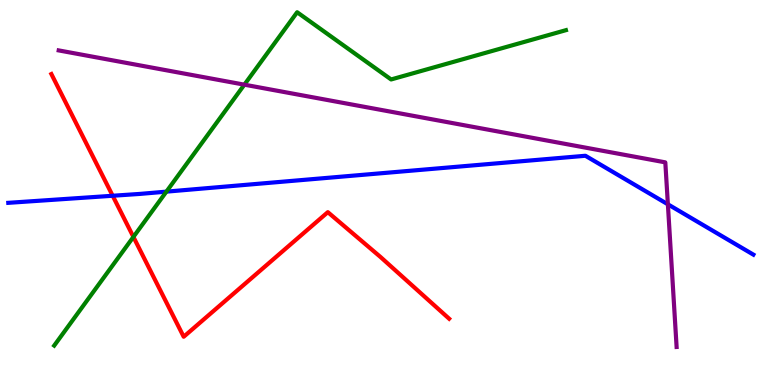[{'lines': ['blue', 'red'], 'intersections': [{'x': 1.45, 'y': 4.92}]}, {'lines': ['green', 'red'], 'intersections': [{'x': 1.72, 'y': 3.85}]}, {'lines': ['purple', 'red'], 'intersections': []}, {'lines': ['blue', 'green'], 'intersections': [{'x': 2.15, 'y': 5.02}]}, {'lines': ['blue', 'purple'], 'intersections': [{'x': 8.62, 'y': 4.69}]}, {'lines': ['green', 'purple'], 'intersections': [{'x': 3.15, 'y': 7.8}]}]